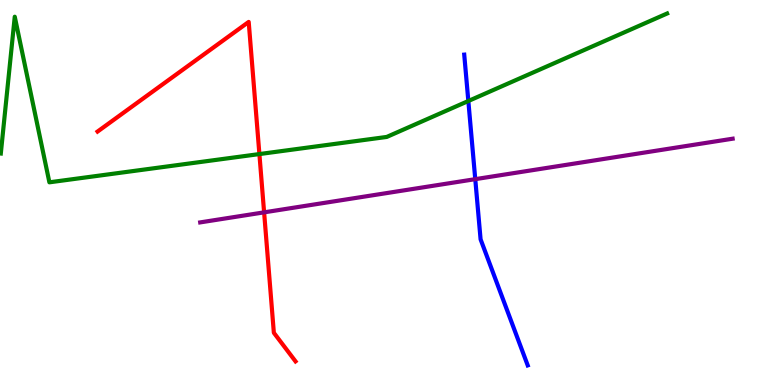[{'lines': ['blue', 'red'], 'intersections': []}, {'lines': ['green', 'red'], 'intersections': [{'x': 3.35, 'y': 6.0}]}, {'lines': ['purple', 'red'], 'intersections': [{'x': 3.41, 'y': 4.48}]}, {'lines': ['blue', 'green'], 'intersections': [{'x': 6.04, 'y': 7.38}]}, {'lines': ['blue', 'purple'], 'intersections': [{'x': 6.13, 'y': 5.35}]}, {'lines': ['green', 'purple'], 'intersections': []}]